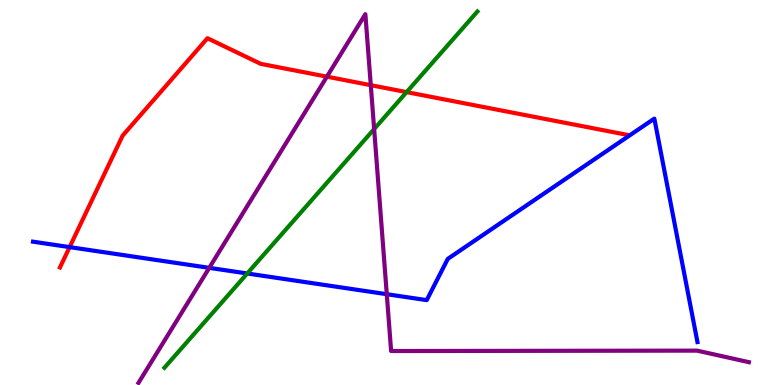[{'lines': ['blue', 'red'], 'intersections': [{'x': 0.898, 'y': 3.58}]}, {'lines': ['green', 'red'], 'intersections': [{'x': 5.25, 'y': 7.61}]}, {'lines': ['purple', 'red'], 'intersections': [{'x': 4.22, 'y': 8.01}, {'x': 4.78, 'y': 7.79}]}, {'lines': ['blue', 'green'], 'intersections': [{'x': 3.19, 'y': 2.9}]}, {'lines': ['blue', 'purple'], 'intersections': [{'x': 2.7, 'y': 3.04}, {'x': 4.99, 'y': 2.36}]}, {'lines': ['green', 'purple'], 'intersections': [{'x': 4.83, 'y': 6.65}]}]